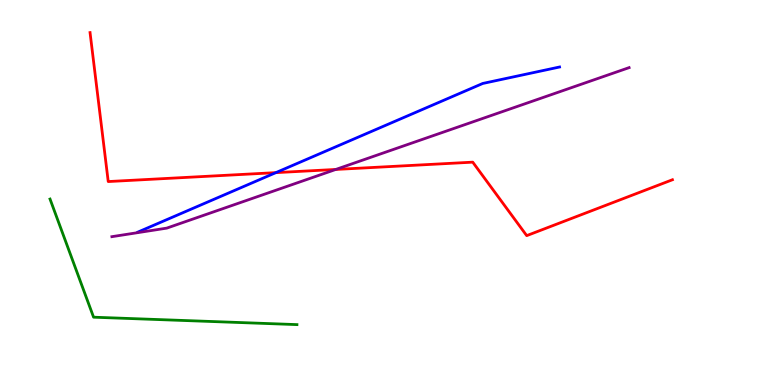[{'lines': ['blue', 'red'], 'intersections': [{'x': 3.56, 'y': 5.52}]}, {'lines': ['green', 'red'], 'intersections': []}, {'lines': ['purple', 'red'], 'intersections': [{'x': 4.33, 'y': 5.6}]}, {'lines': ['blue', 'green'], 'intersections': []}, {'lines': ['blue', 'purple'], 'intersections': []}, {'lines': ['green', 'purple'], 'intersections': []}]